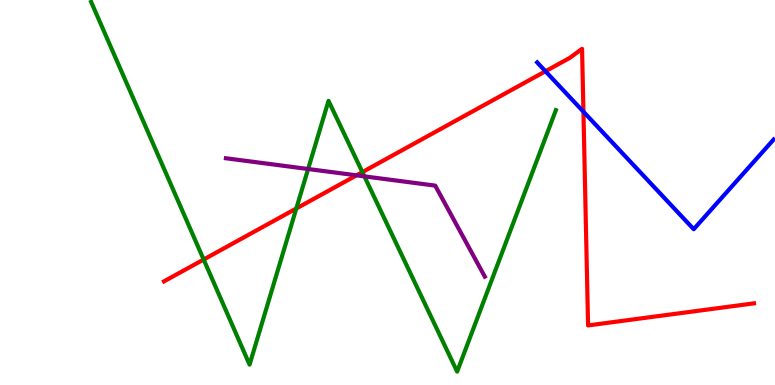[{'lines': ['blue', 'red'], 'intersections': [{'x': 7.04, 'y': 8.15}, {'x': 7.53, 'y': 7.1}]}, {'lines': ['green', 'red'], 'intersections': [{'x': 2.63, 'y': 3.26}, {'x': 3.82, 'y': 4.58}, {'x': 4.68, 'y': 5.53}]}, {'lines': ['purple', 'red'], 'intersections': [{'x': 4.6, 'y': 5.45}]}, {'lines': ['blue', 'green'], 'intersections': []}, {'lines': ['blue', 'purple'], 'intersections': []}, {'lines': ['green', 'purple'], 'intersections': [{'x': 3.98, 'y': 5.61}, {'x': 4.7, 'y': 5.42}]}]